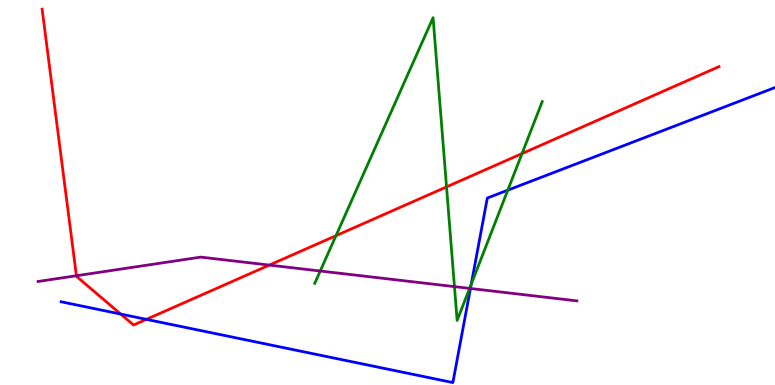[{'lines': ['blue', 'red'], 'intersections': [{'x': 1.56, 'y': 1.84}, {'x': 1.89, 'y': 1.7}]}, {'lines': ['green', 'red'], 'intersections': [{'x': 4.34, 'y': 3.88}, {'x': 5.76, 'y': 5.15}, {'x': 6.74, 'y': 6.01}]}, {'lines': ['purple', 'red'], 'intersections': [{'x': 0.986, 'y': 2.84}, {'x': 3.48, 'y': 3.11}]}, {'lines': ['blue', 'green'], 'intersections': [{'x': 6.08, 'y': 2.62}, {'x': 6.55, 'y': 5.06}]}, {'lines': ['blue', 'purple'], 'intersections': [{'x': 6.07, 'y': 2.51}]}, {'lines': ['green', 'purple'], 'intersections': [{'x': 4.13, 'y': 2.96}, {'x': 5.86, 'y': 2.56}, {'x': 6.06, 'y': 2.51}]}]